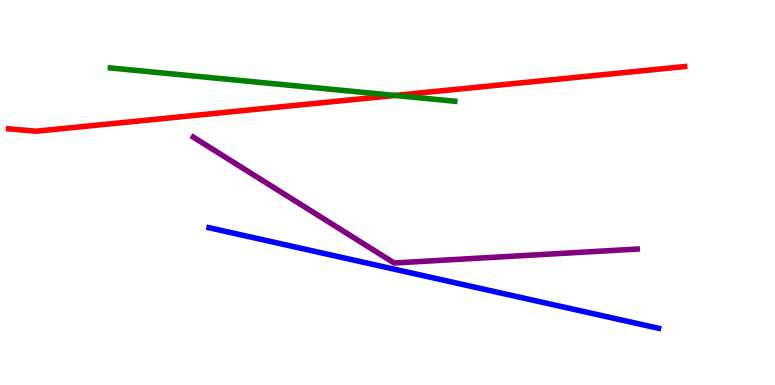[{'lines': ['blue', 'red'], 'intersections': []}, {'lines': ['green', 'red'], 'intersections': [{'x': 5.1, 'y': 7.52}]}, {'lines': ['purple', 'red'], 'intersections': []}, {'lines': ['blue', 'green'], 'intersections': []}, {'lines': ['blue', 'purple'], 'intersections': []}, {'lines': ['green', 'purple'], 'intersections': []}]